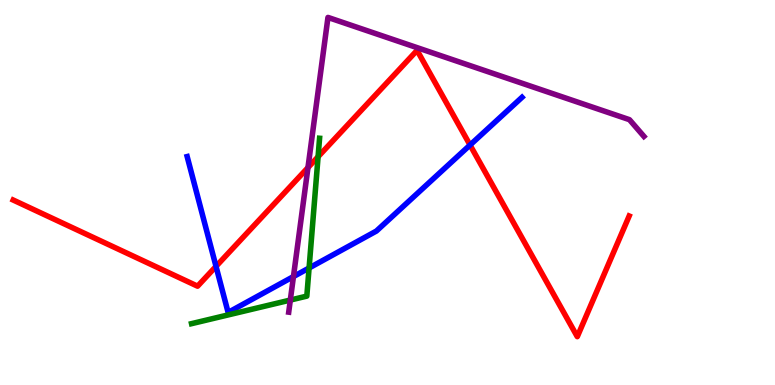[{'lines': ['blue', 'red'], 'intersections': [{'x': 2.79, 'y': 3.08}, {'x': 6.07, 'y': 6.23}]}, {'lines': ['green', 'red'], 'intersections': [{'x': 4.1, 'y': 5.93}]}, {'lines': ['purple', 'red'], 'intersections': [{'x': 3.97, 'y': 5.65}]}, {'lines': ['blue', 'green'], 'intersections': [{'x': 3.99, 'y': 3.04}]}, {'lines': ['blue', 'purple'], 'intersections': [{'x': 3.79, 'y': 2.82}]}, {'lines': ['green', 'purple'], 'intersections': [{'x': 3.75, 'y': 2.21}]}]